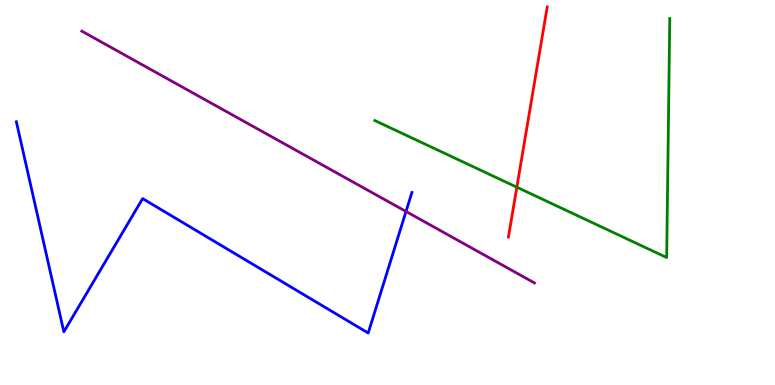[{'lines': ['blue', 'red'], 'intersections': []}, {'lines': ['green', 'red'], 'intersections': [{'x': 6.67, 'y': 5.14}]}, {'lines': ['purple', 'red'], 'intersections': []}, {'lines': ['blue', 'green'], 'intersections': []}, {'lines': ['blue', 'purple'], 'intersections': [{'x': 5.24, 'y': 4.51}]}, {'lines': ['green', 'purple'], 'intersections': []}]